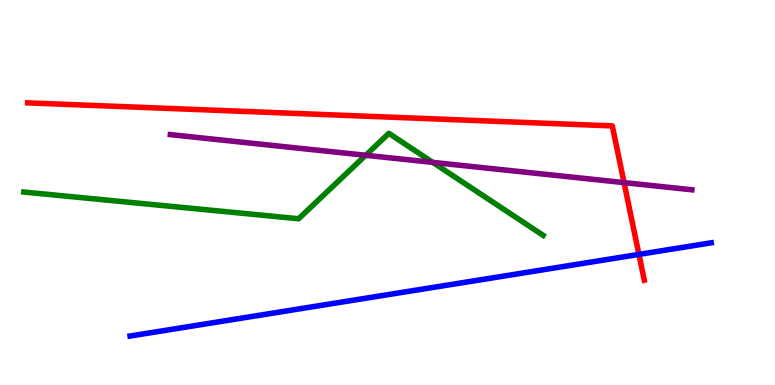[{'lines': ['blue', 'red'], 'intersections': [{'x': 8.24, 'y': 3.39}]}, {'lines': ['green', 'red'], 'intersections': []}, {'lines': ['purple', 'red'], 'intersections': [{'x': 8.05, 'y': 5.26}]}, {'lines': ['blue', 'green'], 'intersections': []}, {'lines': ['blue', 'purple'], 'intersections': []}, {'lines': ['green', 'purple'], 'intersections': [{'x': 4.72, 'y': 5.97}, {'x': 5.58, 'y': 5.78}]}]